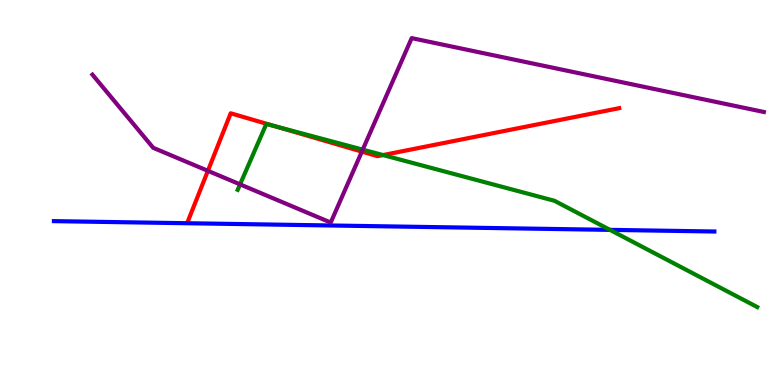[{'lines': ['blue', 'red'], 'intersections': []}, {'lines': ['green', 'red'], 'intersections': [{'x': 3.55, 'y': 6.72}, {'x': 4.94, 'y': 5.97}]}, {'lines': ['purple', 'red'], 'intersections': [{'x': 2.68, 'y': 5.56}, {'x': 4.67, 'y': 6.06}]}, {'lines': ['blue', 'green'], 'intersections': [{'x': 7.87, 'y': 4.03}]}, {'lines': ['blue', 'purple'], 'intersections': []}, {'lines': ['green', 'purple'], 'intersections': [{'x': 3.1, 'y': 5.21}, {'x': 4.68, 'y': 6.11}]}]